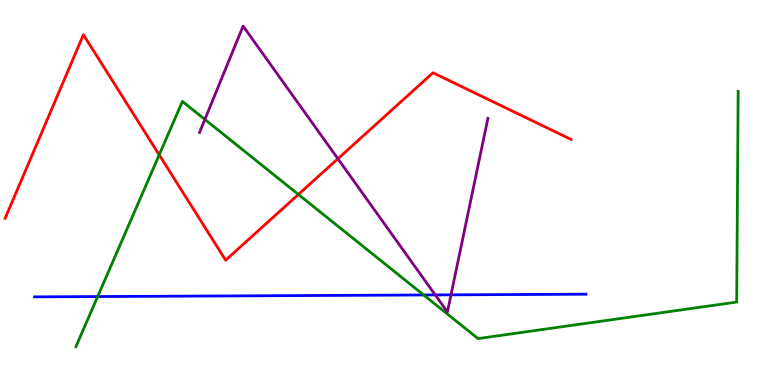[{'lines': ['blue', 'red'], 'intersections': []}, {'lines': ['green', 'red'], 'intersections': [{'x': 2.05, 'y': 5.98}, {'x': 3.85, 'y': 4.95}]}, {'lines': ['purple', 'red'], 'intersections': [{'x': 4.36, 'y': 5.88}]}, {'lines': ['blue', 'green'], 'intersections': [{'x': 1.26, 'y': 2.3}, {'x': 5.47, 'y': 2.34}]}, {'lines': ['blue', 'purple'], 'intersections': [{'x': 5.62, 'y': 2.34}, {'x': 5.82, 'y': 2.34}]}, {'lines': ['green', 'purple'], 'intersections': [{'x': 2.64, 'y': 6.9}]}]